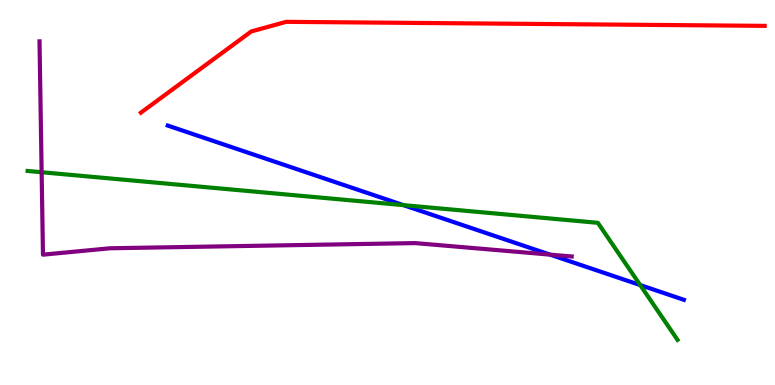[{'lines': ['blue', 'red'], 'intersections': []}, {'lines': ['green', 'red'], 'intersections': []}, {'lines': ['purple', 'red'], 'intersections': []}, {'lines': ['blue', 'green'], 'intersections': [{'x': 5.21, 'y': 4.67}, {'x': 8.26, 'y': 2.6}]}, {'lines': ['blue', 'purple'], 'intersections': [{'x': 7.1, 'y': 3.39}]}, {'lines': ['green', 'purple'], 'intersections': [{'x': 0.537, 'y': 5.53}]}]